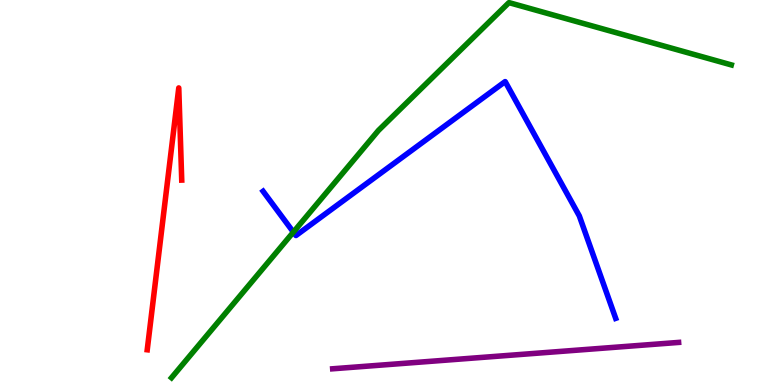[{'lines': ['blue', 'red'], 'intersections': []}, {'lines': ['green', 'red'], 'intersections': []}, {'lines': ['purple', 'red'], 'intersections': []}, {'lines': ['blue', 'green'], 'intersections': [{'x': 3.79, 'y': 3.97}]}, {'lines': ['blue', 'purple'], 'intersections': []}, {'lines': ['green', 'purple'], 'intersections': []}]